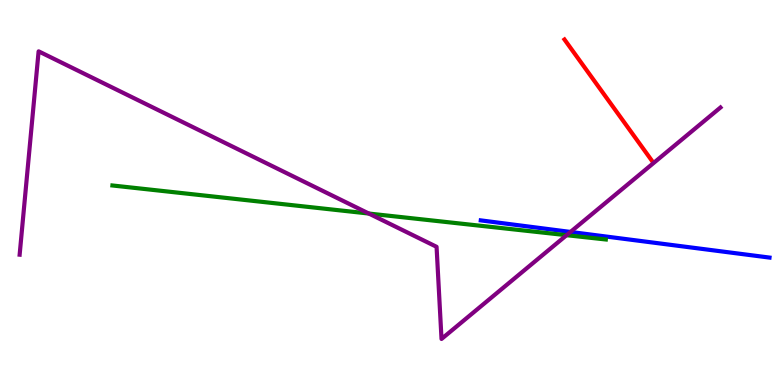[{'lines': ['blue', 'red'], 'intersections': []}, {'lines': ['green', 'red'], 'intersections': []}, {'lines': ['purple', 'red'], 'intersections': []}, {'lines': ['blue', 'green'], 'intersections': []}, {'lines': ['blue', 'purple'], 'intersections': [{'x': 7.36, 'y': 3.98}]}, {'lines': ['green', 'purple'], 'intersections': [{'x': 4.76, 'y': 4.45}, {'x': 7.31, 'y': 3.89}]}]